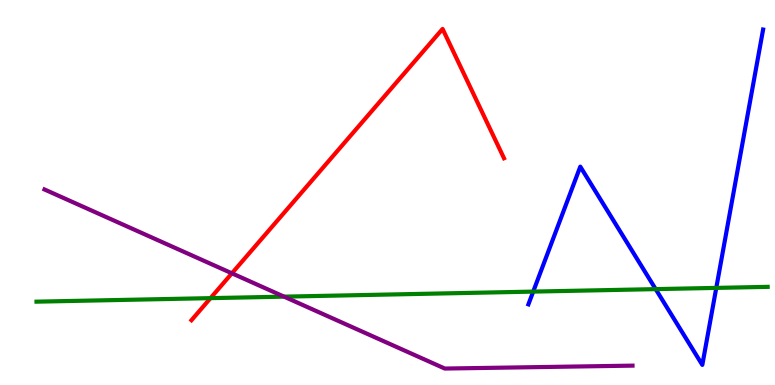[{'lines': ['blue', 'red'], 'intersections': []}, {'lines': ['green', 'red'], 'intersections': [{'x': 2.72, 'y': 2.26}]}, {'lines': ['purple', 'red'], 'intersections': [{'x': 2.99, 'y': 2.9}]}, {'lines': ['blue', 'green'], 'intersections': [{'x': 6.88, 'y': 2.43}, {'x': 8.46, 'y': 2.49}, {'x': 9.24, 'y': 2.52}]}, {'lines': ['blue', 'purple'], 'intersections': []}, {'lines': ['green', 'purple'], 'intersections': [{'x': 3.67, 'y': 2.29}]}]